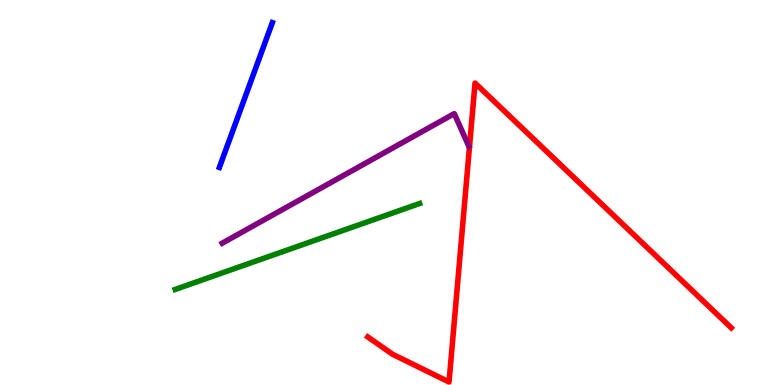[{'lines': ['blue', 'red'], 'intersections': []}, {'lines': ['green', 'red'], 'intersections': []}, {'lines': ['purple', 'red'], 'intersections': []}, {'lines': ['blue', 'green'], 'intersections': []}, {'lines': ['blue', 'purple'], 'intersections': []}, {'lines': ['green', 'purple'], 'intersections': []}]